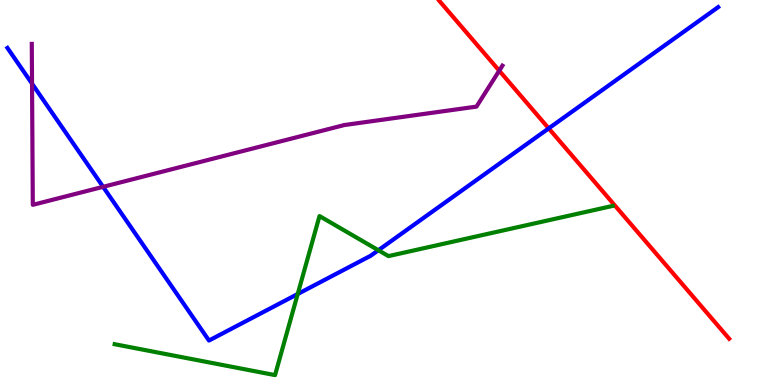[{'lines': ['blue', 'red'], 'intersections': [{'x': 7.08, 'y': 6.67}]}, {'lines': ['green', 'red'], 'intersections': []}, {'lines': ['purple', 'red'], 'intersections': [{'x': 6.44, 'y': 8.16}]}, {'lines': ['blue', 'green'], 'intersections': [{'x': 3.84, 'y': 2.36}, {'x': 4.88, 'y': 3.5}]}, {'lines': ['blue', 'purple'], 'intersections': [{'x': 0.413, 'y': 7.83}, {'x': 1.33, 'y': 5.15}]}, {'lines': ['green', 'purple'], 'intersections': []}]